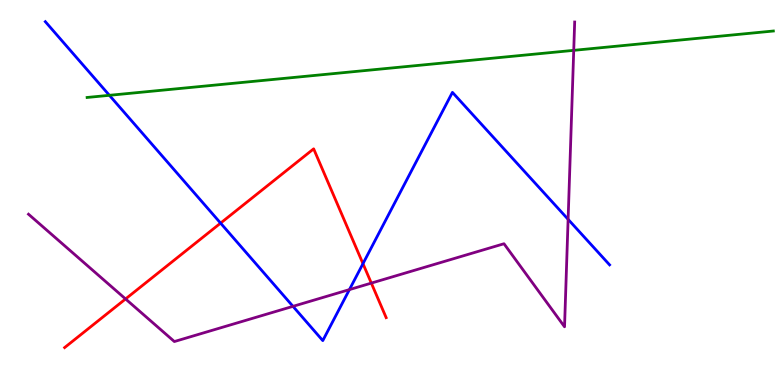[{'lines': ['blue', 'red'], 'intersections': [{'x': 2.85, 'y': 4.2}, {'x': 4.68, 'y': 3.15}]}, {'lines': ['green', 'red'], 'intersections': []}, {'lines': ['purple', 'red'], 'intersections': [{'x': 1.62, 'y': 2.24}, {'x': 4.79, 'y': 2.65}]}, {'lines': ['blue', 'green'], 'intersections': [{'x': 1.41, 'y': 7.52}]}, {'lines': ['blue', 'purple'], 'intersections': [{'x': 3.78, 'y': 2.04}, {'x': 4.51, 'y': 2.48}, {'x': 7.33, 'y': 4.3}]}, {'lines': ['green', 'purple'], 'intersections': [{'x': 7.4, 'y': 8.69}]}]